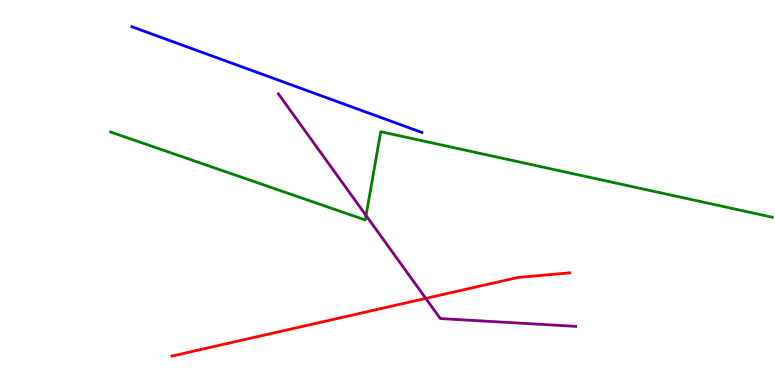[{'lines': ['blue', 'red'], 'intersections': []}, {'lines': ['green', 'red'], 'intersections': []}, {'lines': ['purple', 'red'], 'intersections': [{'x': 5.49, 'y': 2.25}]}, {'lines': ['blue', 'green'], 'intersections': []}, {'lines': ['blue', 'purple'], 'intersections': []}, {'lines': ['green', 'purple'], 'intersections': [{'x': 4.72, 'y': 4.4}]}]